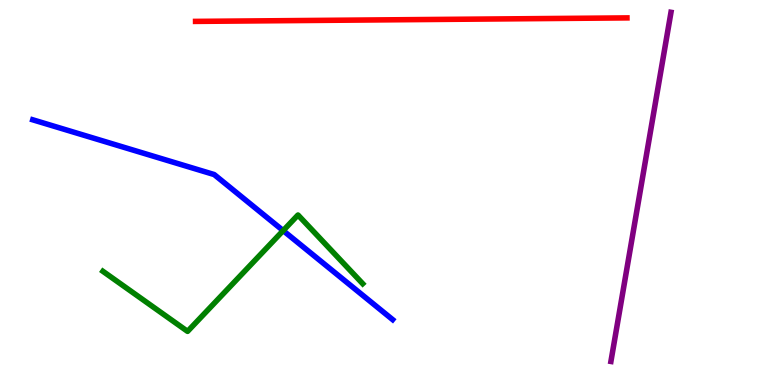[{'lines': ['blue', 'red'], 'intersections': []}, {'lines': ['green', 'red'], 'intersections': []}, {'lines': ['purple', 'red'], 'intersections': []}, {'lines': ['blue', 'green'], 'intersections': [{'x': 3.65, 'y': 4.01}]}, {'lines': ['blue', 'purple'], 'intersections': []}, {'lines': ['green', 'purple'], 'intersections': []}]